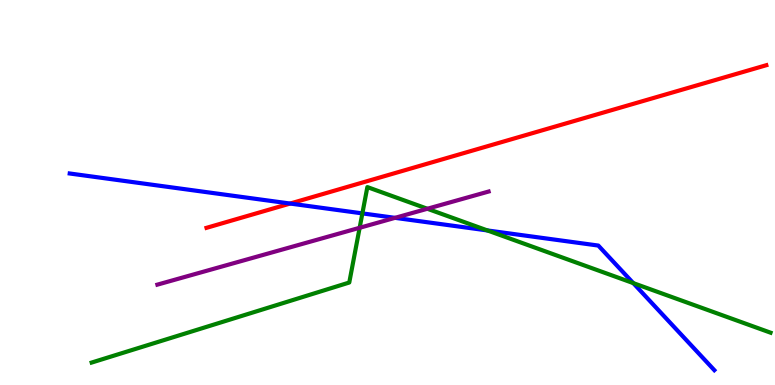[{'lines': ['blue', 'red'], 'intersections': [{'x': 3.74, 'y': 4.71}]}, {'lines': ['green', 'red'], 'intersections': []}, {'lines': ['purple', 'red'], 'intersections': []}, {'lines': ['blue', 'green'], 'intersections': [{'x': 4.68, 'y': 4.46}, {'x': 6.29, 'y': 4.01}, {'x': 8.17, 'y': 2.65}]}, {'lines': ['blue', 'purple'], 'intersections': [{'x': 5.1, 'y': 4.34}]}, {'lines': ['green', 'purple'], 'intersections': [{'x': 4.64, 'y': 4.08}, {'x': 5.51, 'y': 4.58}]}]